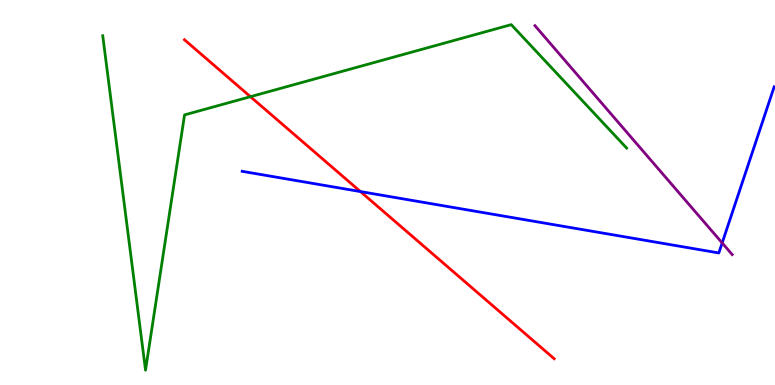[{'lines': ['blue', 'red'], 'intersections': [{'x': 4.65, 'y': 5.02}]}, {'lines': ['green', 'red'], 'intersections': [{'x': 3.23, 'y': 7.49}]}, {'lines': ['purple', 'red'], 'intersections': []}, {'lines': ['blue', 'green'], 'intersections': []}, {'lines': ['blue', 'purple'], 'intersections': [{'x': 9.32, 'y': 3.69}]}, {'lines': ['green', 'purple'], 'intersections': []}]